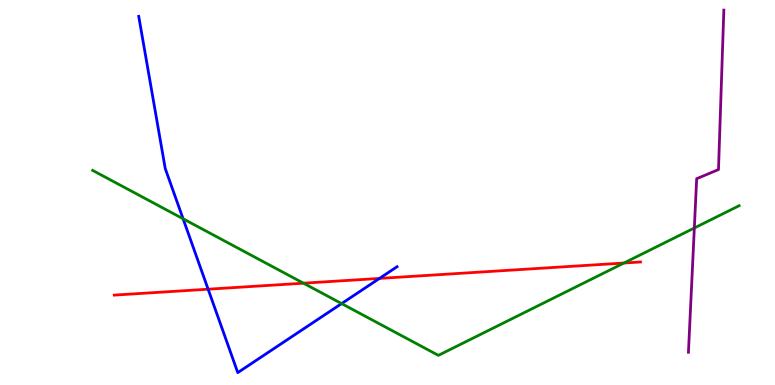[{'lines': ['blue', 'red'], 'intersections': [{'x': 2.69, 'y': 2.49}, {'x': 4.9, 'y': 2.77}]}, {'lines': ['green', 'red'], 'intersections': [{'x': 3.92, 'y': 2.64}, {'x': 8.05, 'y': 3.17}]}, {'lines': ['purple', 'red'], 'intersections': []}, {'lines': ['blue', 'green'], 'intersections': [{'x': 2.36, 'y': 4.32}, {'x': 4.41, 'y': 2.11}]}, {'lines': ['blue', 'purple'], 'intersections': []}, {'lines': ['green', 'purple'], 'intersections': [{'x': 8.96, 'y': 4.08}]}]